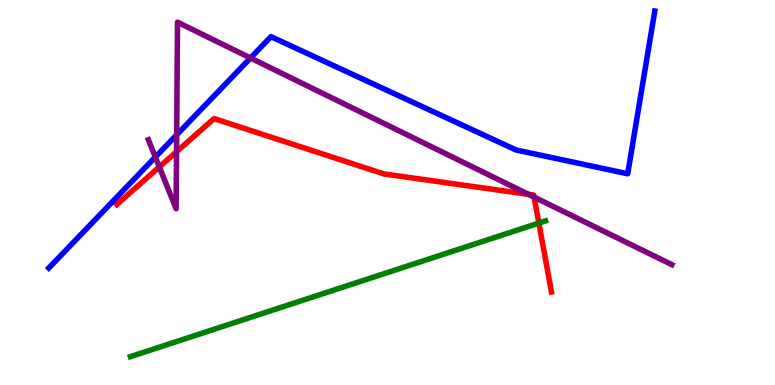[{'lines': ['blue', 'red'], 'intersections': []}, {'lines': ['green', 'red'], 'intersections': [{'x': 6.95, 'y': 4.21}]}, {'lines': ['purple', 'red'], 'intersections': [{'x': 2.06, 'y': 5.66}, {'x': 2.28, 'y': 6.06}, {'x': 6.82, 'y': 4.95}, {'x': 6.89, 'y': 4.88}]}, {'lines': ['blue', 'green'], 'intersections': []}, {'lines': ['blue', 'purple'], 'intersections': [{'x': 2.0, 'y': 5.92}, {'x': 2.28, 'y': 6.5}, {'x': 3.23, 'y': 8.49}]}, {'lines': ['green', 'purple'], 'intersections': []}]